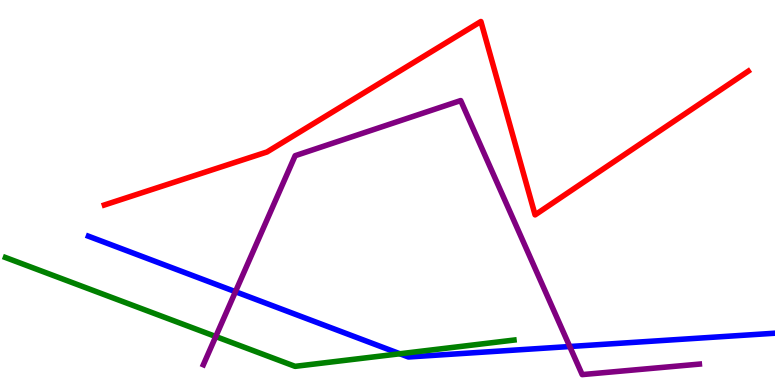[{'lines': ['blue', 'red'], 'intersections': []}, {'lines': ['green', 'red'], 'intersections': []}, {'lines': ['purple', 'red'], 'intersections': []}, {'lines': ['blue', 'green'], 'intersections': [{'x': 5.16, 'y': 0.811}]}, {'lines': ['blue', 'purple'], 'intersections': [{'x': 3.04, 'y': 2.42}, {'x': 7.35, 'y': 1.0}]}, {'lines': ['green', 'purple'], 'intersections': [{'x': 2.78, 'y': 1.26}]}]